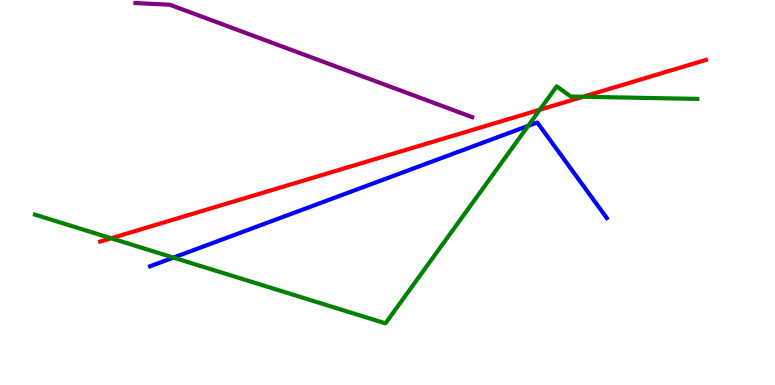[{'lines': ['blue', 'red'], 'intersections': []}, {'lines': ['green', 'red'], 'intersections': [{'x': 1.43, 'y': 3.81}, {'x': 6.97, 'y': 7.15}, {'x': 7.52, 'y': 7.49}]}, {'lines': ['purple', 'red'], 'intersections': []}, {'lines': ['blue', 'green'], 'intersections': [{'x': 2.24, 'y': 3.31}, {'x': 6.82, 'y': 6.73}]}, {'lines': ['blue', 'purple'], 'intersections': []}, {'lines': ['green', 'purple'], 'intersections': []}]